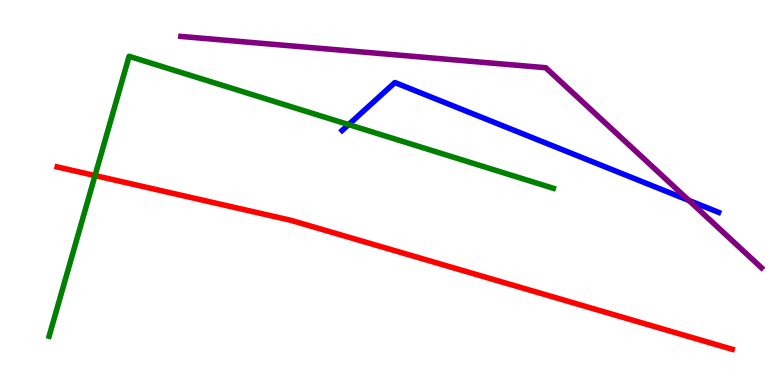[{'lines': ['blue', 'red'], 'intersections': []}, {'lines': ['green', 'red'], 'intersections': [{'x': 1.23, 'y': 5.44}]}, {'lines': ['purple', 'red'], 'intersections': []}, {'lines': ['blue', 'green'], 'intersections': [{'x': 4.5, 'y': 6.76}]}, {'lines': ['blue', 'purple'], 'intersections': [{'x': 8.89, 'y': 4.79}]}, {'lines': ['green', 'purple'], 'intersections': []}]